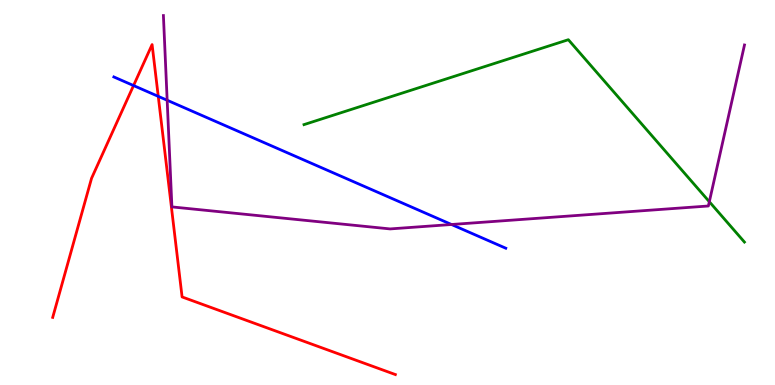[{'lines': ['blue', 'red'], 'intersections': [{'x': 1.72, 'y': 7.78}, {'x': 2.04, 'y': 7.5}]}, {'lines': ['green', 'red'], 'intersections': []}, {'lines': ['purple', 'red'], 'intersections': []}, {'lines': ['blue', 'green'], 'intersections': []}, {'lines': ['blue', 'purple'], 'intersections': [{'x': 2.16, 'y': 7.4}, {'x': 5.83, 'y': 4.17}]}, {'lines': ['green', 'purple'], 'intersections': [{'x': 9.15, 'y': 4.76}]}]